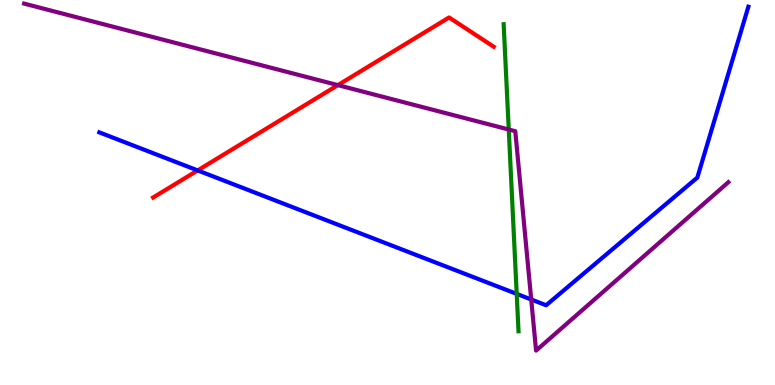[{'lines': ['blue', 'red'], 'intersections': [{'x': 2.55, 'y': 5.57}]}, {'lines': ['green', 'red'], 'intersections': []}, {'lines': ['purple', 'red'], 'intersections': [{'x': 4.36, 'y': 7.79}]}, {'lines': ['blue', 'green'], 'intersections': [{'x': 6.67, 'y': 2.37}]}, {'lines': ['blue', 'purple'], 'intersections': [{'x': 6.85, 'y': 2.22}]}, {'lines': ['green', 'purple'], 'intersections': [{'x': 6.56, 'y': 6.64}]}]